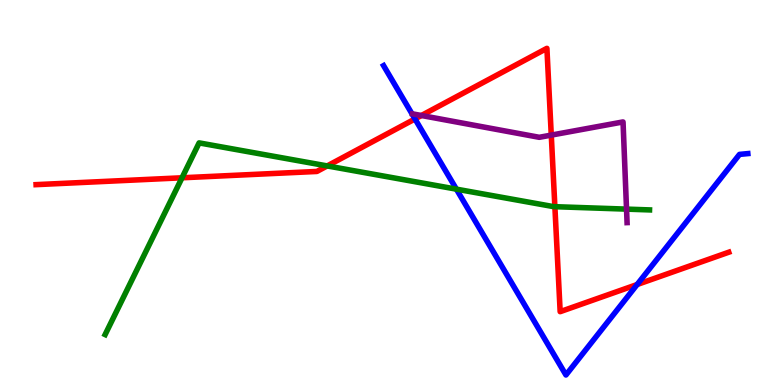[{'lines': ['blue', 'red'], 'intersections': [{'x': 5.35, 'y': 6.91}, {'x': 8.22, 'y': 2.61}]}, {'lines': ['green', 'red'], 'intersections': [{'x': 2.35, 'y': 5.38}, {'x': 4.22, 'y': 5.69}, {'x': 7.16, 'y': 4.63}]}, {'lines': ['purple', 'red'], 'intersections': [{'x': 5.44, 'y': 7.0}, {'x': 7.11, 'y': 6.49}]}, {'lines': ['blue', 'green'], 'intersections': [{'x': 5.89, 'y': 5.09}]}, {'lines': ['blue', 'purple'], 'intersections': []}, {'lines': ['green', 'purple'], 'intersections': [{'x': 8.08, 'y': 4.57}]}]